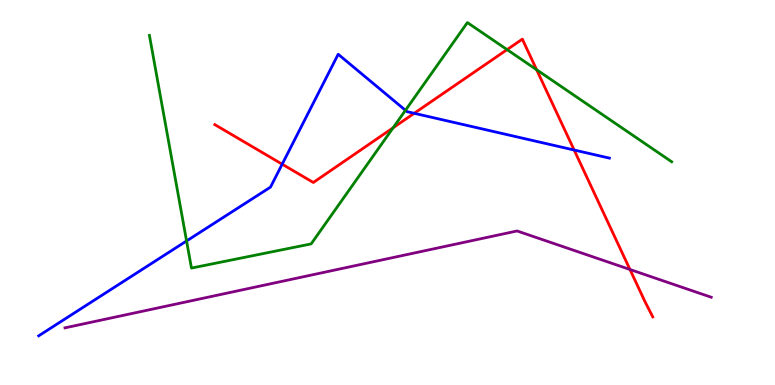[{'lines': ['blue', 'red'], 'intersections': [{'x': 3.64, 'y': 5.74}, {'x': 5.34, 'y': 7.06}, {'x': 7.41, 'y': 6.1}]}, {'lines': ['green', 'red'], 'intersections': [{'x': 5.07, 'y': 6.68}, {'x': 6.54, 'y': 8.71}, {'x': 6.92, 'y': 8.19}]}, {'lines': ['purple', 'red'], 'intersections': [{'x': 8.13, 'y': 3.0}]}, {'lines': ['blue', 'green'], 'intersections': [{'x': 2.41, 'y': 3.74}, {'x': 5.23, 'y': 7.14}]}, {'lines': ['blue', 'purple'], 'intersections': []}, {'lines': ['green', 'purple'], 'intersections': []}]